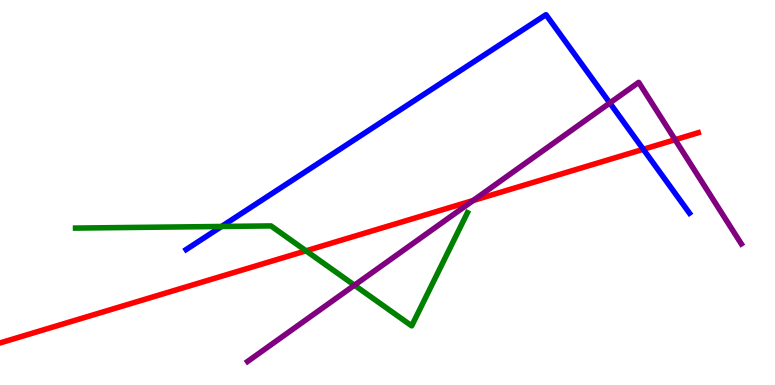[{'lines': ['blue', 'red'], 'intersections': [{'x': 8.3, 'y': 6.12}]}, {'lines': ['green', 'red'], 'intersections': [{'x': 3.95, 'y': 3.49}]}, {'lines': ['purple', 'red'], 'intersections': [{'x': 6.1, 'y': 4.79}, {'x': 8.71, 'y': 6.37}]}, {'lines': ['blue', 'green'], 'intersections': [{'x': 2.86, 'y': 4.12}]}, {'lines': ['blue', 'purple'], 'intersections': [{'x': 7.87, 'y': 7.33}]}, {'lines': ['green', 'purple'], 'intersections': [{'x': 4.57, 'y': 2.59}]}]